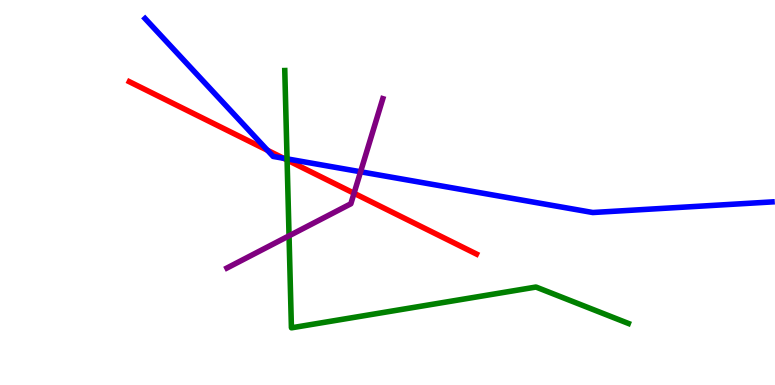[{'lines': ['blue', 'red'], 'intersections': [{'x': 3.45, 'y': 6.1}, {'x': 3.66, 'y': 5.89}]}, {'lines': ['green', 'red'], 'intersections': [{'x': 3.7, 'y': 5.84}]}, {'lines': ['purple', 'red'], 'intersections': [{'x': 4.57, 'y': 4.98}]}, {'lines': ['blue', 'green'], 'intersections': [{'x': 3.7, 'y': 5.87}]}, {'lines': ['blue', 'purple'], 'intersections': [{'x': 4.65, 'y': 5.54}]}, {'lines': ['green', 'purple'], 'intersections': [{'x': 3.73, 'y': 3.87}]}]